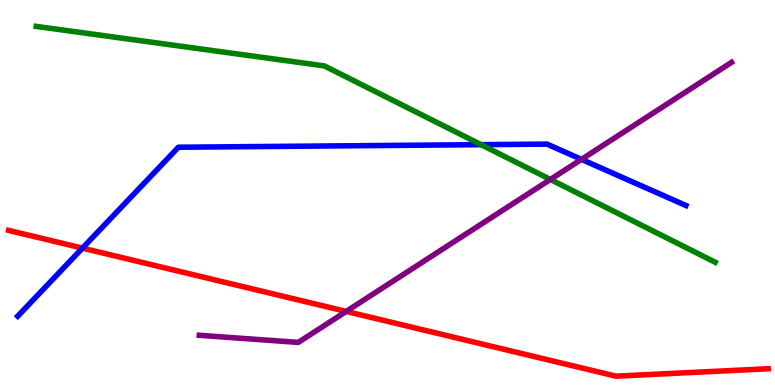[{'lines': ['blue', 'red'], 'intersections': [{'x': 1.06, 'y': 3.56}]}, {'lines': ['green', 'red'], 'intersections': []}, {'lines': ['purple', 'red'], 'intersections': [{'x': 4.47, 'y': 1.91}]}, {'lines': ['blue', 'green'], 'intersections': [{'x': 6.21, 'y': 6.24}]}, {'lines': ['blue', 'purple'], 'intersections': [{'x': 7.5, 'y': 5.86}]}, {'lines': ['green', 'purple'], 'intersections': [{'x': 7.1, 'y': 5.34}]}]